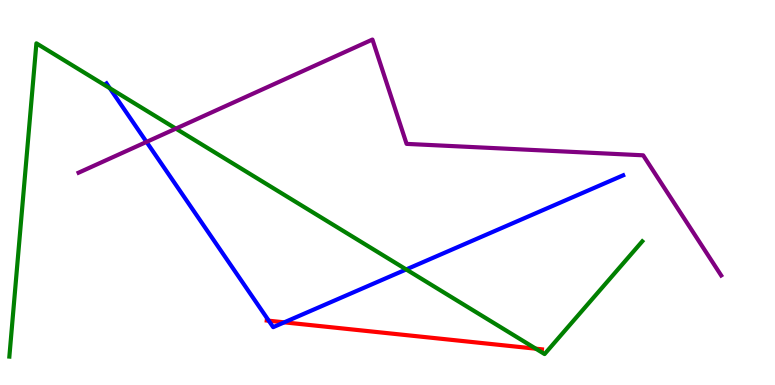[{'lines': ['blue', 'red'], 'intersections': [{'x': 3.47, 'y': 1.67}, {'x': 3.67, 'y': 1.63}]}, {'lines': ['green', 'red'], 'intersections': [{'x': 6.91, 'y': 0.943}]}, {'lines': ['purple', 'red'], 'intersections': []}, {'lines': ['blue', 'green'], 'intersections': [{'x': 1.42, 'y': 7.71}, {'x': 5.24, 'y': 3.0}]}, {'lines': ['blue', 'purple'], 'intersections': [{'x': 1.89, 'y': 6.31}]}, {'lines': ['green', 'purple'], 'intersections': [{'x': 2.27, 'y': 6.66}]}]